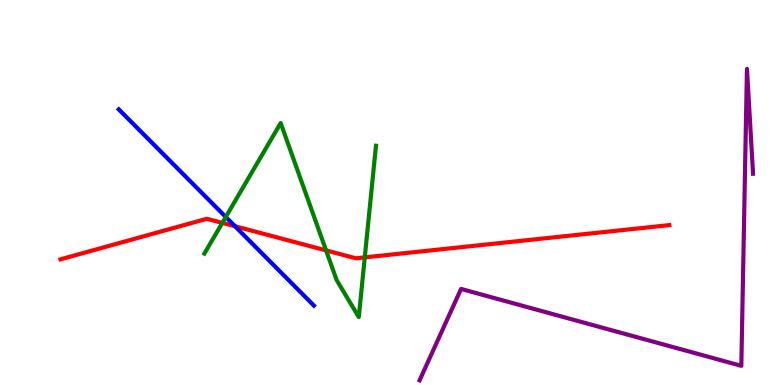[{'lines': ['blue', 'red'], 'intersections': [{'x': 3.03, 'y': 4.12}]}, {'lines': ['green', 'red'], 'intersections': [{'x': 2.87, 'y': 4.21}, {'x': 4.21, 'y': 3.5}, {'x': 4.71, 'y': 3.31}]}, {'lines': ['purple', 'red'], 'intersections': []}, {'lines': ['blue', 'green'], 'intersections': [{'x': 2.91, 'y': 4.36}]}, {'lines': ['blue', 'purple'], 'intersections': []}, {'lines': ['green', 'purple'], 'intersections': []}]